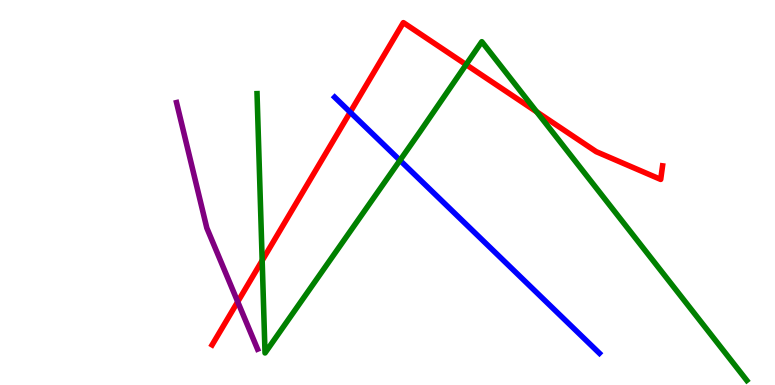[{'lines': ['blue', 'red'], 'intersections': [{'x': 4.52, 'y': 7.09}]}, {'lines': ['green', 'red'], 'intersections': [{'x': 3.38, 'y': 3.23}, {'x': 6.01, 'y': 8.32}, {'x': 6.92, 'y': 7.1}]}, {'lines': ['purple', 'red'], 'intersections': [{'x': 3.07, 'y': 2.16}]}, {'lines': ['blue', 'green'], 'intersections': [{'x': 5.16, 'y': 5.84}]}, {'lines': ['blue', 'purple'], 'intersections': []}, {'lines': ['green', 'purple'], 'intersections': []}]